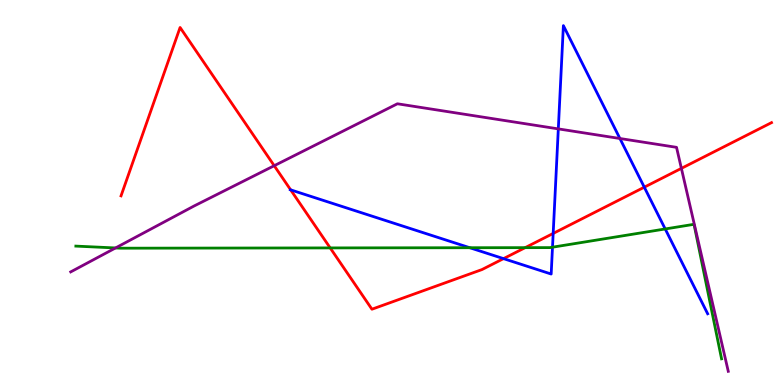[{'lines': ['blue', 'red'], 'intersections': [{'x': 3.75, 'y': 5.07}, {'x': 6.5, 'y': 3.28}, {'x': 7.14, 'y': 3.94}, {'x': 8.31, 'y': 5.14}]}, {'lines': ['green', 'red'], 'intersections': [{'x': 4.26, 'y': 3.56}, {'x': 6.78, 'y': 3.57}]}, {'lines': ['purple', 'red'], 'intersections': [{'x': 3.54, 'y': 5.7}, {'x': 8.79, 'y': 5.63}]}, {'lines': ['blue', 'green'], 'intersections': [{'x': 6.06, 'y': 3.57}, {'x': 7.13, 'y': 3.58}, {'x': 8.58, 'y': 4.05}]}, {'lines': ['blue', 'purple'], 'intersections': [{'x': 7.2, 'y': 6.65}, {'x': 8.0, 'y': 6.4}]}, {'lines': ['green', 'purple'], 'intersections': [{'x': 1.49, 'y': 3.56}]}]